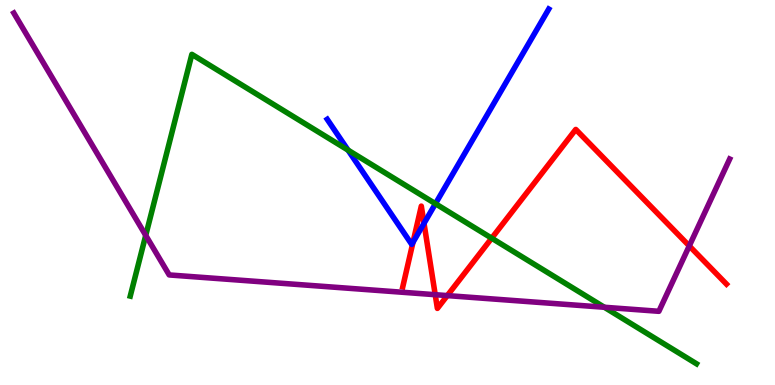[{'lines': ['blue', 'red'], 'intersections': [{'x': 5.33, 'y': 3.71}, {'x': 5.47, 'y': 4.2}]}, {'lines': ['green', 'red'], 'intersections': [{'x': 6.34, 'y': 3.81}]}, {'lines': ['purple', 'red'], 'intersections': [{'x': 5.62, 'y': 2.35}, {'x': 5.77, 'y': 2.32}, {'x': 8.89, 'y': 3.61}]}, {'lines': ['blue', 'green'], 'intersections': [{'x': 4.49, 'y': 6.1}, {'x': 5.62, 'y': 4.71}]}, {'lines': ['blue', 'purple'], 'intersections': []}, {'lines': ['green', 'purple'], 'intersections': [{'x': 1.88, 'y': 3.89}, {'x': 7.8, 'y': 2.02}]}]